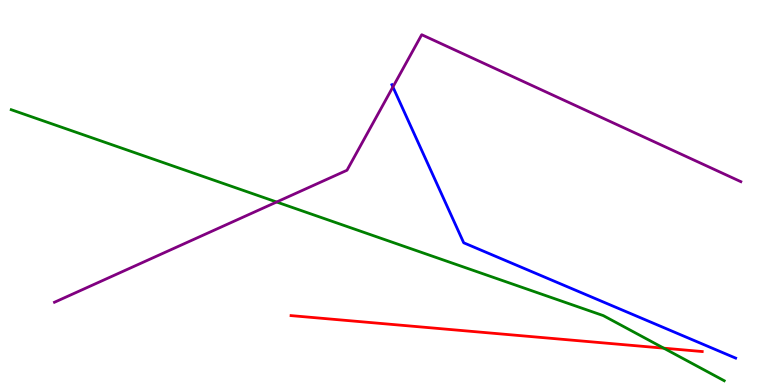[{'lines': ['blue', 'red'], 'intersections': []}, {'lines': ['green', 'red'], 'intersections': [{'x': 8.56, 'y': 0.957}]}, {'lines': ['purple', 'red'], 'intersections': []}, {'lines': ['blue', 'green'], 'intersections': []}, {'lines': ['blue', 'purple'], 'intersections': [{'x': 5.07, 'y': 7.74}]}, {'lines': ['green', 'purple'], 'intersections': [{'x': 3.57, 'y': 4.75}]}]